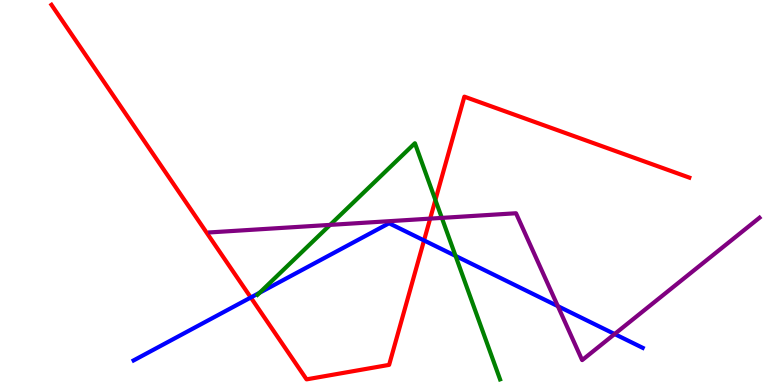[{'lines': ['blue', 'red'], 'intersections': [{'x': 3.24, 'y': 2.27}, {'x': 5.47, 'y': 3.76}]}, {'lines': ['green', 'red'], 'intersections': [{'x': 5.62, 'y': 4.81}]}, {'lines': ['purple', 'red'], 'intersections': [{'x': 5.55, 'y': 4.32}]}, {'lines': ['blue', 'green'], 'intersections': [{'x': 3.35, 'y': 2.4}, {'x': 5.88, 'y': 3.35}]}, {'lines': ['blue', 'purple'], 'intersections': [{'x': 7.2, 'y': 2.05}, {'x': 7.93, 'y': 1.32}]}, {'lines': ['green', 'purple'], 'intersections': [{'x': 4.26, 'y': 4.16}, {'x': 5.7, 'y': 4.34}]}]